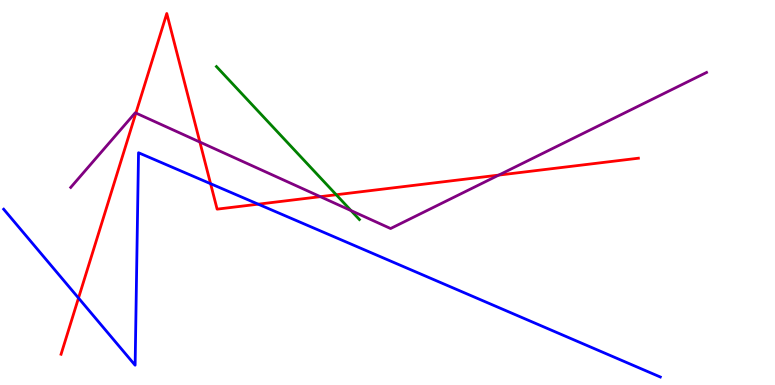[{'lines': ['blue', 'red'], 'intersections': [{'x': 1.01, 'y': 2.26}, {'x': 2.72, 'y': 5.23}, {'x': 3.33, 'y': 4.7}]}, {'lines': ['green', 'red'], 'intersections': [{'x': 4.34, 'y': 4.94}]}, {'lines': ['purple', 'red'], 'intersections': [{'x': 1.75, 'y': 7.06}, {'x': 2.58, 'y': 6.31}, {'x': 4.13, 'y': 4.89}, {'x': 6.44, 'y': 5.45}]}, {'lines': ['blue', 'green'], 'intersections': []}, {'lines': ['blue', 'purple'], 'intersections': []}, {'lines': ['green', 'purple'], 'intersections': [{'x': 4.53, 'y': 4.53}]}]